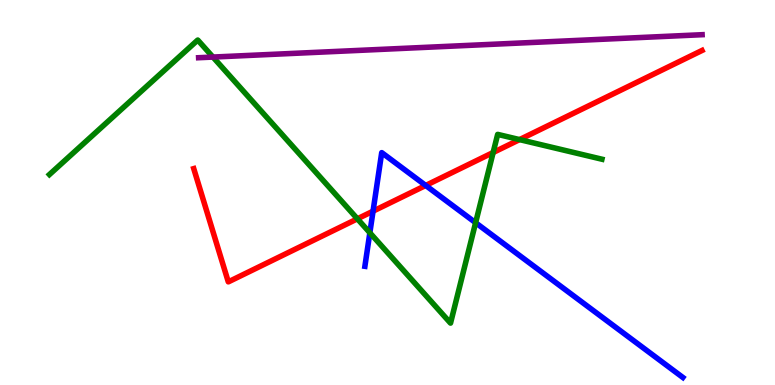[{'lines': ['blue', 'red'], 'intersections': [{'x': 4.81, 'y': 4.52}, {'x': 5.49, 'y': 5.18}]}, {'lines': ['green', 'red'], 'intersections': [{'x': 4.61, 'y': 4.32}, {'x': 6.36, 'y': 6.04}, {'x': 6.7, 'y': 6.37}]}, {'lines': ['purple', 'red'], 'intersections': []}, {'lines': ['blue', 'green'], 'intersections': [{'x': 4.77, 'y': 3.95}, {'x': 6.14, 'y': 4.22}]}, {'lines': ['blue', 'purple'], 'intersections': []}, {'lines': ['green', 'purple'], 'intersections': [{'x': 2.75, 'y': 8.52}]}]